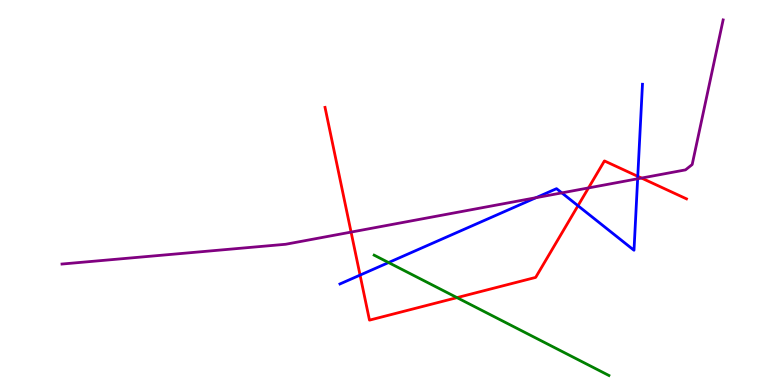[{'lines': ['blue', 'red'], 'intersections': [{'x': 4.65, 'y': 2.85}, {'x': 7.46, 'y': 4.66}, {'x': 8.23, 'y': 5.42}]}, {'lines': ['green', 'red'], 'intersections': [{'x': 5.9, 'y': 2.27}]}, {'lines': ['purple', 'red'], 'intersections': [{'x': 4.53, 'y': 3.97}, {'x': 7.59, 'y': 5.12}, {'x': 8.28, 'y': 5.38}]}, {'lines': ['blue', 'green'], 'intersections': [{'x': 5.01, 'y': 3.18}]}, {'lines': ['blue', 'purple'], 'intersections': [{'x': 6.92, 'y': 4.87}, {'x': 7.25, 'y': 4.99}, {'x': 8.23, 'y': 5.36}]}, {'lines': ['green', 'purple'], 'intersections': []}]